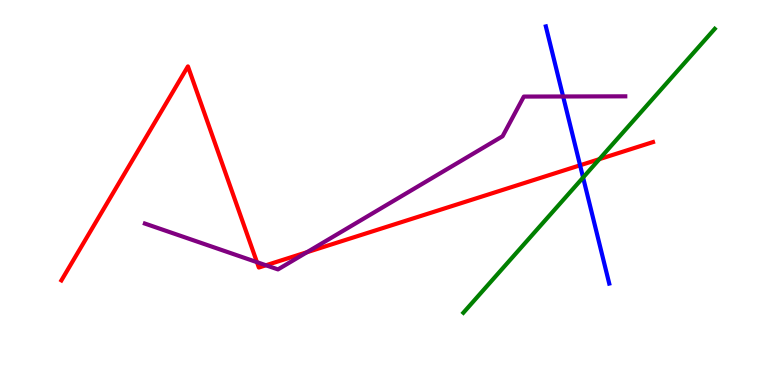[{'lines': ['blue', 'red'], 'intersections': [{'x': 7.48, 'y': 5.71}]}, {'lines': ['green', 'red'], 'intersections': [{'x': 7.73, 'y': 5.87}]}, {'lines': ['purple', 'red'], 'intersections': [{'x': 3.32, 'y': 3.19}, {'x': 3.43, 'y': 3.11}, {'x': 3.96, 'y': 3.45}]}, {'lines': ['blue', 'green'], 'intersections': [{'x': 7.52, 'y': 5.39}]}, {'lines': ['blue', 'purple'], 'intersections': [{'x': 7.27, 'y': 7.49}]}, {'lines': ['green', 'purple'], 'intersections': []}]